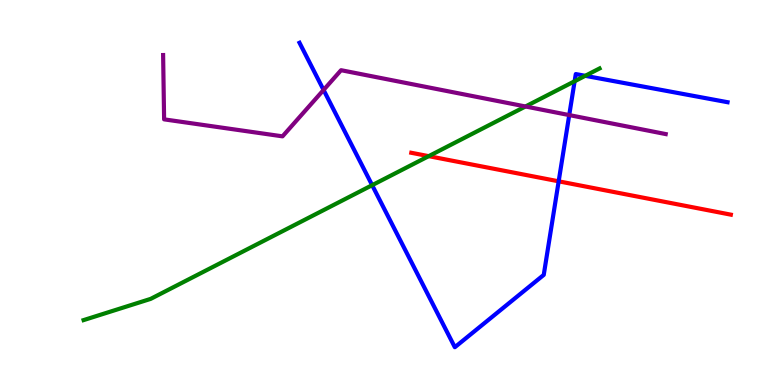[{'lines': ['blue', 'red'], 'intersections': [{'x': 7.21, 'y': 5.29}]}, {'lines': ['green', 'red'], 'intersections': [{'x': 5.53, 'y': 5.94}]}, {'lines': ['purple', 'red'], 'intersections': []}, {'lines': ['blue', 'green'], 'intersections': [{'x': 4.8, 'y': 5.19}, {'x': 7.41, 'y': 7.89}, {'x': 7.55, 'y': 8.03}]}, {'lines': ['blue', 'purple'], 'intersections': [{'x': 4.18, 'y': 7.66}, {'x': 7.34, 'y': 7.01}]}, {'lines': ['green', 'purple'], 'intersections': [{'x': 6.78, 'y': 7.23}]}]